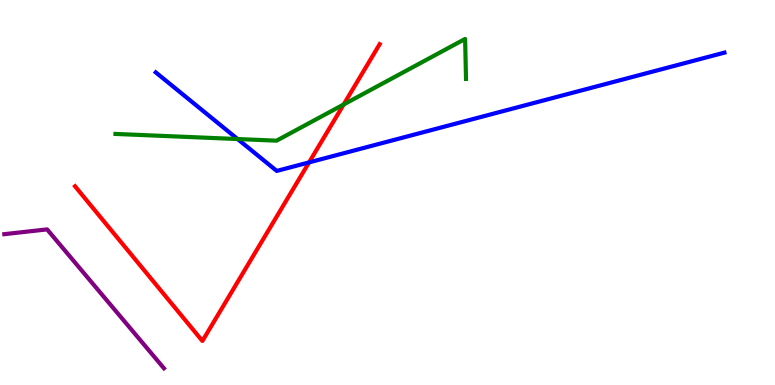[{'lines': ['blue', 'red'], 'intersections': [{'x': 3.99, 'y': 5.78}]}, {'lines': ['green', 'red'], 'intersections': [{'x': 4.43, 'y': 7.29}]}, {'lines': ['purple', 'red'], 'intersections': []}, {'lines': ['blue', 'green'], 'intersections': [{'x': 3.07, 'y': 6.39}]}, {'lines': ['blue', 'purple'], 'intersections': []}, {'lines': ['green', 'purple'], 'intersections': []}]